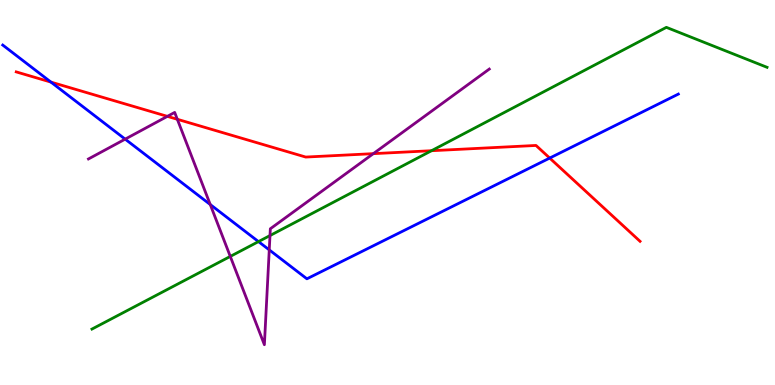[{'lines': ['blue', 'red'], 'intersections': [{'x': 0.657, 'y': 7.87}, {'x': 7.09, 'y': 5.89}]}, {'lines': ['green', 'red'], 'intersections': [{'x': 5.57, 'y': 6.09}]}, {'lines': ['purple', 'red'], 'intersections': [{'x': 2.16, 'y': 6.98}, {'x': 2.29, 'y': 6.9}, {'x': 4.82, 'y': 6.01}]}, {'lines': ['blue', 'green'], 'intersections': [{'x': 3.34, 'y': 3.72}]}, {'lines': ['blue', 'purple'], 'intersections': [{'x': 1.62, 'y': 6.39}, {'x': 2.71, 'y': 4.69}, {'x': 3.47, 'y': 3.51}]}, {'lines': ['green', 'purple'], 'intersections': [{'x': 2.97, 'y': 3.34}, {'x': 3.48, 'y': 3.88}]}]